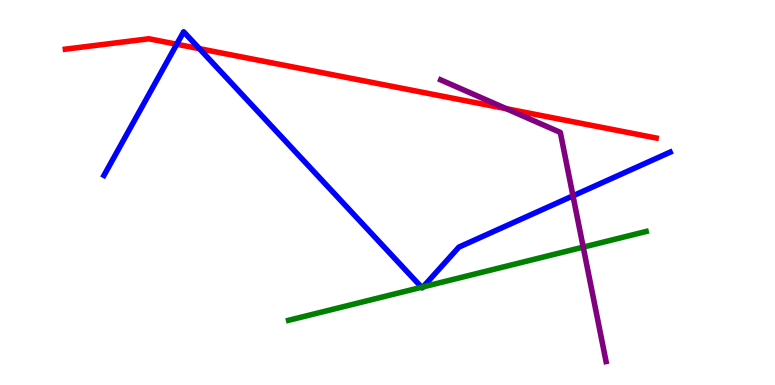[{'lines': ['blue', 'red'], 'intersections': [{'x': 2.28, 'y': 8.85}, {'x': 2.57, 'y': 8.74}]}, {'lines': ['green', 'red'], 'intersections': []}, {'lines': ['purple', 'red'], 'intersections': [{'x': 6.53, 'y': 7.18}]}, {'lines': ['blue', 'green'], 'intersections': [{'x': 5.44, 'y': 2.54}, {'x': 5.46, 'y': 2.55}]}, {'lines': ['blue', 'purple'], 'intersections': [{'x': 7.39, 'y': 4.91}]}, {'lines': ['green', 'purple'], 'intersections': [{'x': 7.53, 'y': 3.58}]}]